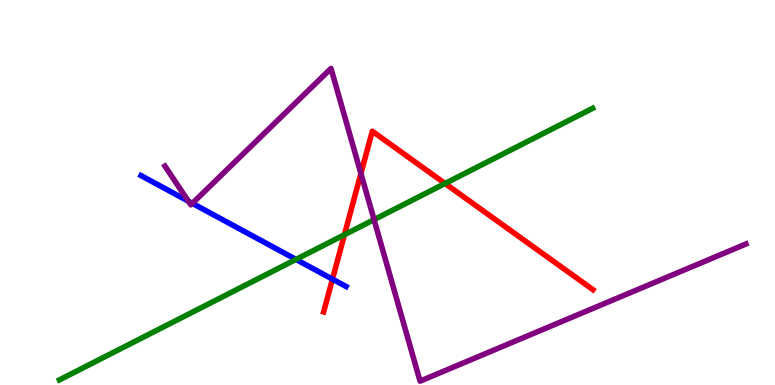[{'lines': ['blue', 'red'], 'intersections': [{'x': 4.29, 'y': 2.75}]}, {'lines': ['green', 'red'], 'intersections': [{'x': 4.44, 'y': 3.9}, {'x': 5.74, 'y': 5.23}]}, {'lines': ['purple', 'red'], 'intersections': [{'x': 4.66, 'y': 5.49}]}, {'lines': ['blue', 'green'], 'intersections': [{'x': 3.82, 'y': 3.26}]}, {'lines': ['blue', 'purple'], 'intersections': [{'x': 2.43, 'y': 4.77}, {'x': 2.48, 'y': 4.72}]}, {'lines': ['green', 'purple'], 'intersections': [{'x': 4.83, 'y': 4.29}]}]